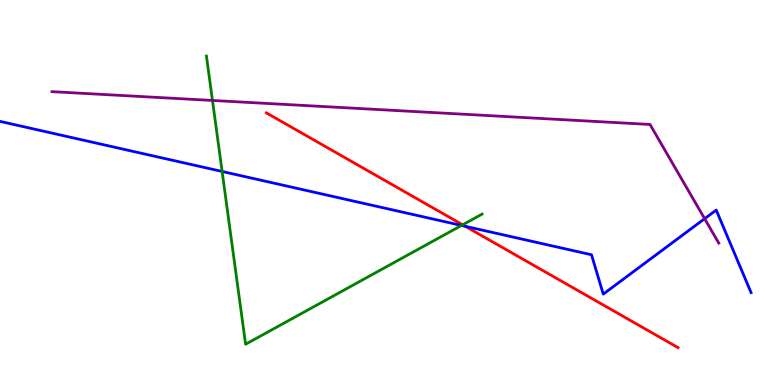[{'lines': ['blue', 'red'], 'intersections': [{'x': 6.0, 'y': 4.12}]}, {'lines': ['green', 'red'], 'intersections': [{'x': 5.97, 'y': 4.16}]}, {'lines': ['purple', 'red'], 'intersections': []}, {'lines': ['blue', 'green'], 'intersections': [{'x': 2.87, 'y': 5.55}, {'x': 5.96, 'y': 4.14}]}, {'lines': ['blue', 'purple'], 'intersections': [{'x': 9.09, 'y': 4.32}]}, {'lines': ['green', 'purple'], 'intersections': [{'x': 2.74, 'y': 7.39}]}]